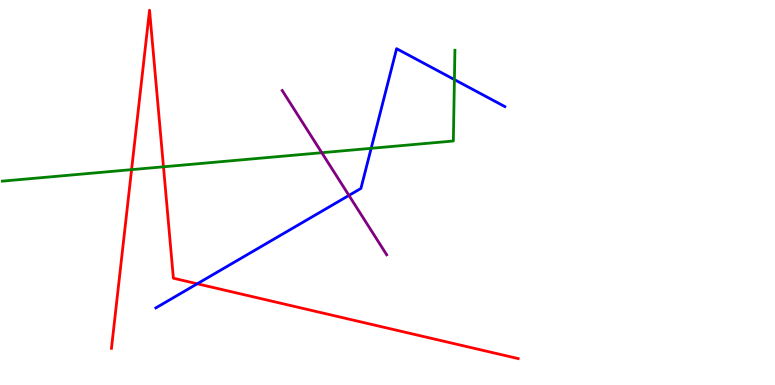[{'lines': ['blue', 'red'], 'intersections': [{'x': 2.55, 'y': 2.63}]}, {'lines': ['green', 'red'], 'intersections': [{'x': 1.7, 'y': 5.59}, {'x': 2.11, 'y': 5.67}]}, {'lines': ['purple', 'red'], 'intersections': []}, {'lines': ['blue', 'green'], 'intersections': [{'x': 4.79, 'y': 6.15}, {'x': 5.86, 'y': 7.93}]}, {'lines': ['blue', 'purple'], 'intersections': [{'x': 4.5, 'y': 4.92}]}, {'lines': ['green', 'purple'], 'intersections': [{'x': 4.15, 'y': 6.03}]}]